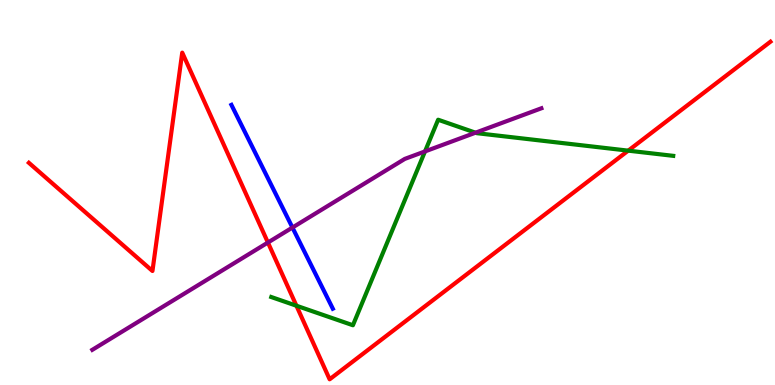[{'lines': ['blue', 'red'], 'intersections': []}, {'lines': ['green', 'red'], 'intersections': [{'x': 3.82, 'y': 2.06}, {'x': 8.11, 'y': 6.09}]}, {'lines': ['purple', 'red'], 'intersections': [{'x': 3.46, 'y': 3.7}]}, {'lines': ['blue', 'green'], 'intersections': []}, {'lines': ['blue', 'purple'], 'intersections': [{'x': 3.77, 'y': 4.09}]}, {'lines': ['green', 'purple'], 'intersections': [{'x': 5.48, 'y': 6.07}, {'x': 6.14, 'y': 6.55}]}]